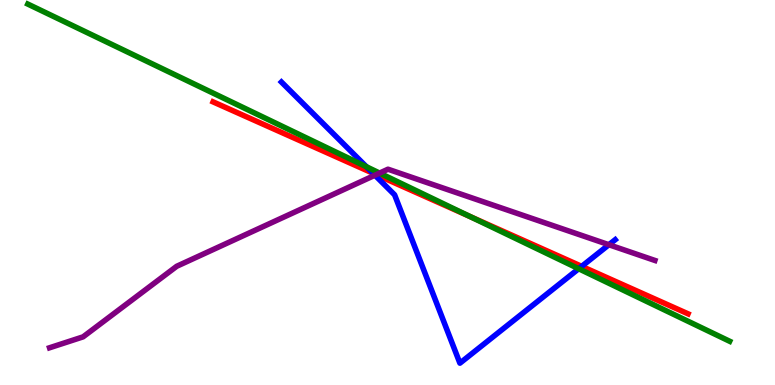[{'lines': ['blue', 'red'], 'intersections': [{'x': 4.81, 'y': 5.5}, {'x': 7.51, 'y': 3.08}]}, {'lines': ['green', 'red'], 'intersections': [{'x': 6.06, 'y': 4.38}]}, {'lines': ['purple', 'red'], 'intersections': [{'x': 4.85, 'y': 5.46}]}, {'lines': ['blue', 'green'], 'intersections': [{'x': 4.73, 'y': 5.67}, {'x': 7.47, 'y': 3.02}]}, {'lines': ['blue', 'purple'], 'intersections': [{'x': 4.84, 'y': 5.45}, {'x': 7.86, 'y': 3.64}]}, {'lines': ['green', 'purple'], 'intersections': [{'x': 4.9, 'y': 5.5}]}]